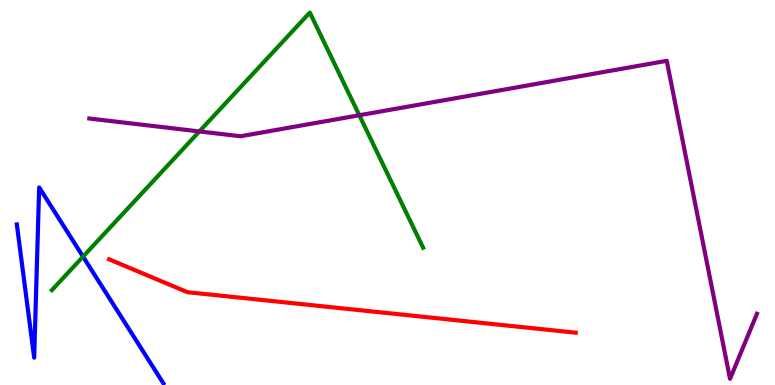[{'lines': ['blue', 'red'], 'intersections': []}, {'lines': ['green', 'red'], 'intersections': []}, {'lines': ['purple', 'red'], 'intersections': []}, {'lines': ['blue', 'green'], 'intersections': [{'x': 1.07, 'y': 3.33}]}, {'lines': ['blue', 'purple'], 'intersections': []}, {'lines': ['green', 'purple'], 'intersections': [{'x': 2.57, 'y': 6.59}, {'x': 4.64, 'y': 7.01}]}]